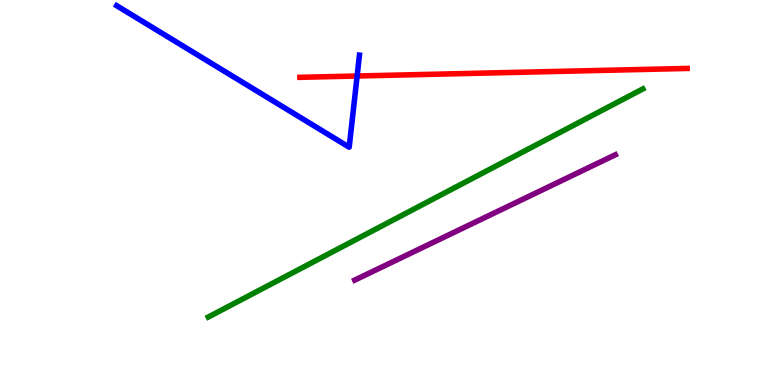[{'lines': ['blue', 'red'], 'intersections': [{'x': 4.61, 'y': 8.03}]}, {'lines': ['green', 'red'], 'intersections': []}, {'lines': ['purple', 'red'], 'intersections': []}, {'lines': ['blue', 'green'], 'intersections': []}, {'lines': ['blue', 'purple'], 'intersections': []}, {'lines': ['green', 'purple'], 'intersections': []}]